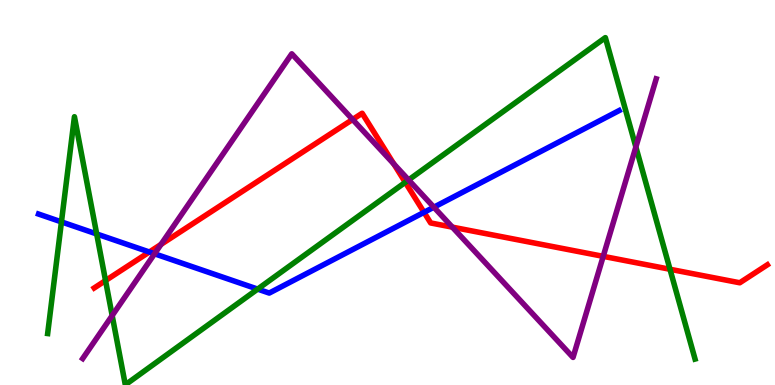[{'lines': ['blue', 'red'], 'intersections': [{'x': 1.93, 'y': 3.45}, {'x': 5.47, 'y': 4.48}]}, {'lines': ['green', 'red'], 'intersections': [{'x': 1.36, 'y': 2.71}, {'x': 5.23, 'y': 5.26}, {'x': 8.65, 'y': 3.01}]}, {'lines': ['purple', 'red'], 'intersections': [{'x': 2.08, 'y': 3.65}, {'x': 4.55, 'y': 6.9}, {'x': 5.08, 'y': 5.74}, {'x': 5.84, 'y': 4.1}, {'x': 7.78, 'y': 3.34}]}, {'lines': ['blue', 'green'], 'intersections': [{'x': 0.793, 'y': 4.24}, {'x': 1.25, 'y': 3.92}, {'x': 3.32, 'y': 2.49}]}, {'lines': ['blue', 'purple'], 'intersections': [{'x': 1.99, 'y': 3.41}, {'x': 5.6, 'y': 4.62}]}, {'lines': ['green', 'purple'], 'intersections': [{'x': 1.45, 'y': 1.8}, {'x': 5.27, 'y': 5.33}, {'x': 8.2, 'y': 6.18}]}]